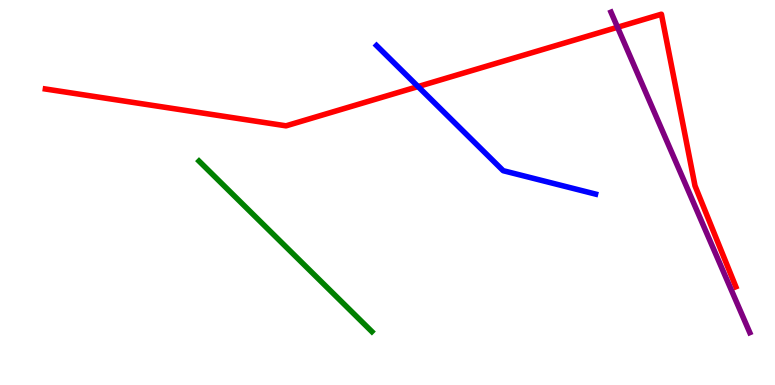[{'lines': ['blue', 'red'], 'intersections': [{'x': 5.39, 'y': 7.75}]}, {'lines': ['green', 'red'], 'intersections': []}, {'lines': ['purple', 'red'], 'intersections': [{'x': 7.97, 'y': 9.29}]}, {'lines': ['blue', 'green'], 'intersections': []}, {'lines': ['blue', 'purple'], 'intersections': []}, {'lines': ['green', 'purple'], 'intersections': []}]